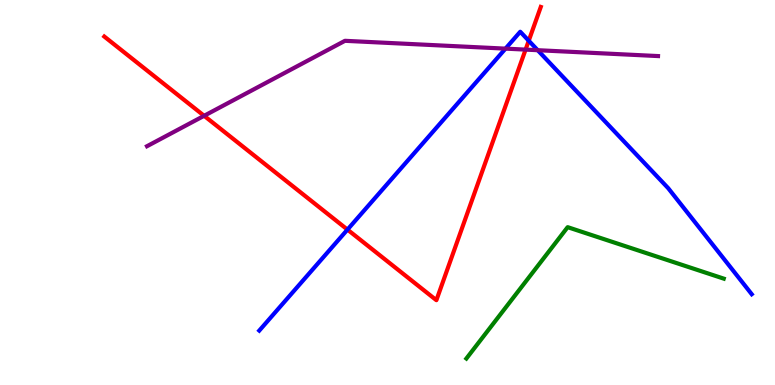[{'lines': ['blue', 'red'], 'intersections': [{'x': 4.48, 'y': 4.04}, {'x': 6.82, 'y': 8.94}]}, {'lines': ['green', 'red'], 'intersections': []}, {'lines': ['purple', 'red'], 'intersections': [{'x': 2.63, 'y': 6.99}, {'x': 6.78, 'y': 8.71}]}, {'lines': ['blue', 'green'], 'intersections': []}, {'lines': ['blue', 'purple'], 'intersections': [{'x': 6.52, 'y': 8.74}, {'x': 6.94, 'y': 8.7}]}, {'lines': ['green', 'purple'], 'intersections': []}]